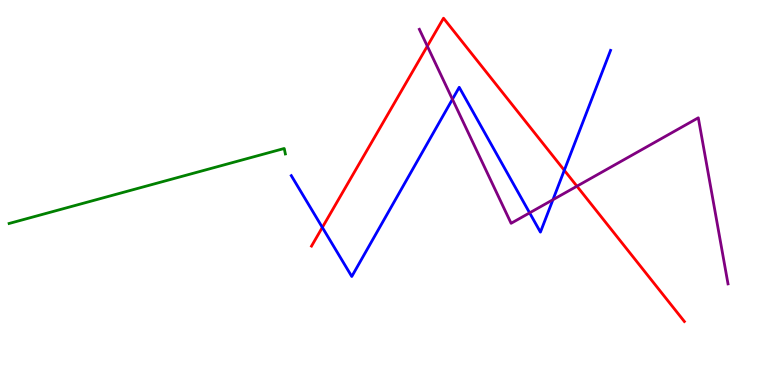[{'lines': ['blue', 'red'], 'intersections': [{'x': 4.16, 'y': 4.09}, {'x': 7.28, 'y': 5.58}]}, {'lines': ['green', 'red'], 'intersections': []}, {'lines': ['purple', 'red'], 'intersections': [{'x': 5.51, 'y': 8.8}, {'x': 7.44, 'y': 5.16}]}, {'lines': ['blue', 'green'], 'intersections': []}, {'lines': ['blue', 'purple'], 'intersections': [{'x': 5.84, 'y': 7.42}, {'x': 6.83, 'y': 4.47}, {'x': 7.13, 'y': 4.81}]}, {'lines': ['green', 'purple'], 'intersections': []}]